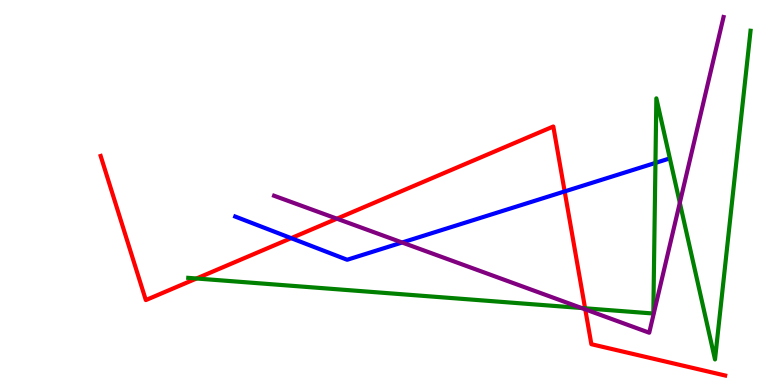[{'lines': ['blue', 'red'], 'intersections': [{'x': 3.76, 'y': 3.81}, {'x': 7.29, 'y': 5.03}]}, {'lines': ['green', 'red'], 'intersections': [{'x': 2.54, 'y': 2.77}, {'x': 7.55, 'y': 1.99}]}, {'lines': ['purple', 'red'], 'intersections': [{'x': 4.35, 'y': 4.32}, {'x': 7.55, 'y': 1.96}]}, {'lines': ['blue', 'green'], 'intersections': [{'x': 8.46, 'y': 5.77}]}, {'lines': ['blue', 'purple'], 'intersections': [{'x': 5.19, 'y': 3.7}]}, {'lines': ['green', 'purple'], 'intersections': [{'x': 7.5, 'y': 2.0}, {'x': 8.77, 'y': 4.73}]}]